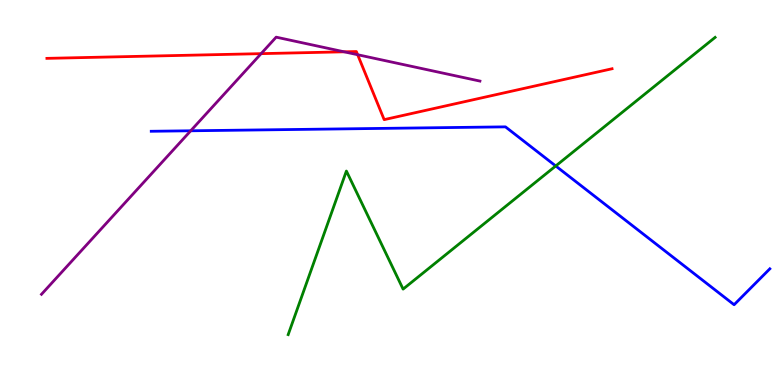[{'lines': ['blue', 'red'], 'intersections': []}, {'lines': ['green', 'red'], 'intersections': []}, {'lines': ['purple', 'red'], 'intersections': [{'x': 3.37, 'y': 8.61}, {'x': 4.44, 'y': 8.65}, {'x': 4.61, 'y': 8.58}]}, {'lines': ['blue', 'green'], 'intersections': [{'x': 7.17, 'y': 5.69}]}, {'lines': ['blue', 'purple'], 'intersections': [{'x': 2.46, 'y': 6.6}]}, {'lines': ['green', 'purple'], 'intersections': []}]